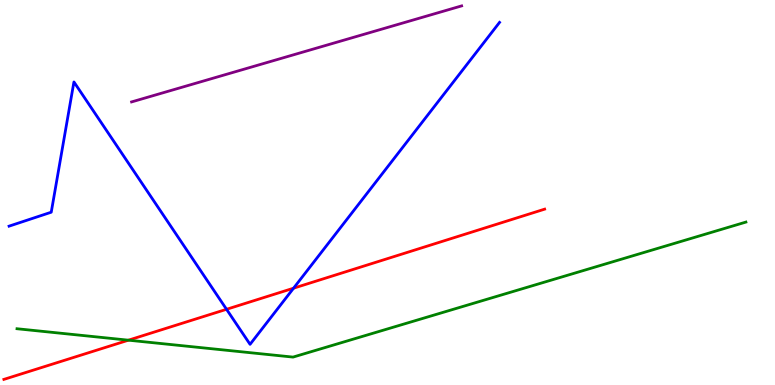[{'lines': ['blue', 'red'], 'intersections': [{'x': 2.92, 'y': 1.97}, {'x': 3.79, 'y': 2.51}]}, {'lines': ['green', 'red'], 'intersections': [{'x': 1.66, 'y': 1.16}]}, {'lines': ['purple', 'red'], 'intersections': []}, {'lines': ['blue', 'green'], 'intersections': []}, {'lines': ['blue', 'purple'], 'intersections': []}, {'lines': ['green', 'purple'], 'intersections': []}]